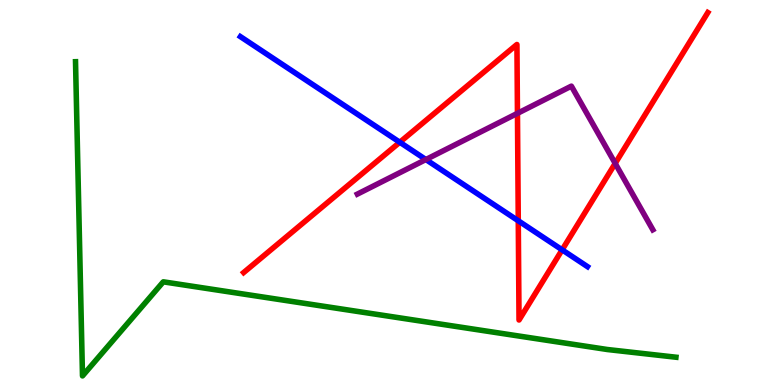[{'lines': ['blue', 'red'], 'intersections': [{'x': 5.16, 'y': 6.31}, {'x': 6.69, 'y': 4.27}, {'x': 7.25, 'y': 3.51}]}, {'lines': ['green', 'red'], 'intersections': []}, {'lines': ['purple', 'red'], 'intersections': [{'x': 6.68, 'y': 7.06}, {'x': 7.94, 'y': 5.76}]}, {'lines': ['blue', 'green'], 'intersections': []}, {'lines': ['blue', 'purple'], 'intersections': [{'x': 5.5, 'y': 5.86}]}, {'lines': ['green', 'purple'], 'intersections': []}]